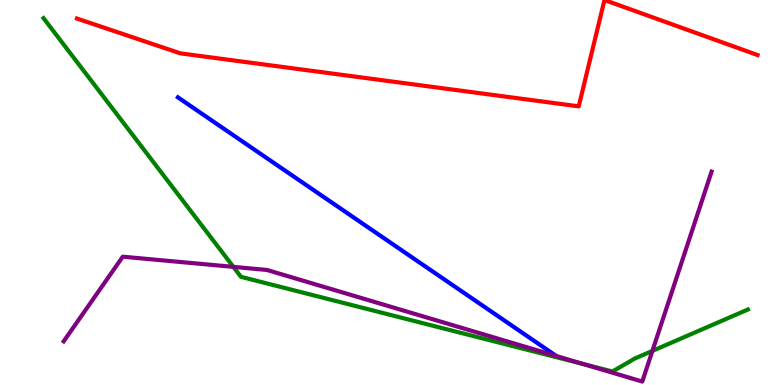[{'lines': ['blue', 'red'], 'intersections': []}, {'lines': ['green', 'red'], 'intersections': []}, {'lines': ['purple', 'red'], 'intersections': []}, {'lines': ['blue', 'green'], 'intersections': []}, {'lines': ['blue', 'purple'], 'intersections': []}, {'lines': ['green', 'purple'], 'intersections': [{'x': 3.01, 'y': 3.07}, {'x': 7.54, 'y': 0.537}, {'x': 8.42, 'y': 0.886}]}]